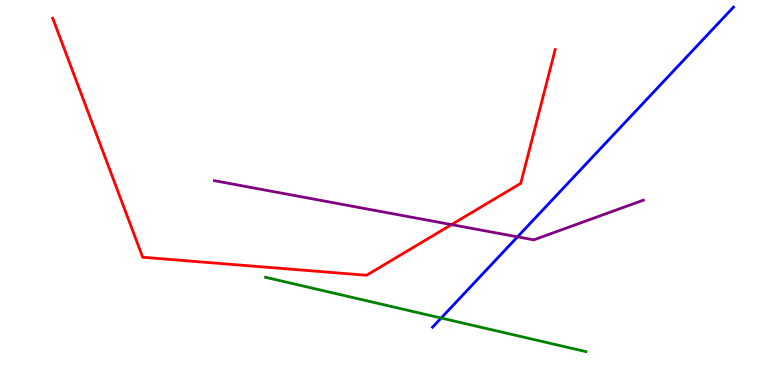[{'lines': ['blue', 'red'], 'intersections': []}, {'lines': ['green', 'red'], 'intersections': []}, {'lines': ['purple', 'red'], 'intersections': [{'x': 5.83, 'y': 4.17}]}, {'lines': ['blue', 'green'], 'intersections': [{'x': 5.69, 'y': 1.74}]}, {'lines': ['blue', 'purple'], 'intersections': [{'x': 6.68, 'y': 3.85}]}, {'lines': ['green', 'purple'], 'intersections': []}]